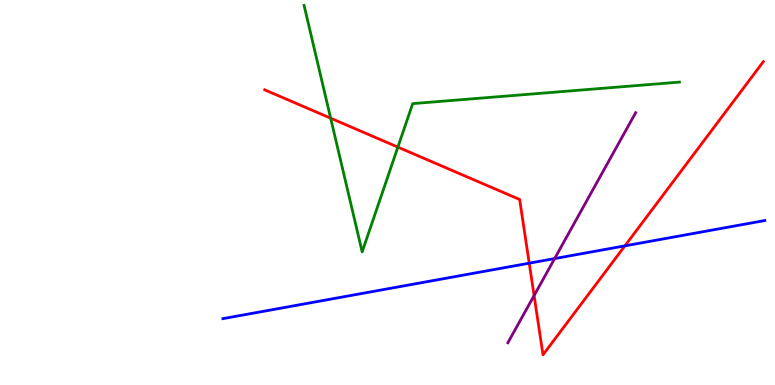[{'lines': ['blue', 'red'], 'intersections': [{'x': 6.83, 'y': 3.16}, {'x': 8.06, 'y': 3.61}]}, {'lines': ['green', 'red'], 'intersections': [{'x': 4.27, 'y': 6.93}, {'x': 5.13, 'y': 6.18}]}, {'lines': ['purple', 'red'], 'intersections': [{'x': 6.89, 'y': 2.32}]}, {'lines': ['blue', 'green'], 'intersections': []}, {'lines': ['blue', 'purple'], 'intersections': [{'x': 7.16, 'y': 3.28}]}, {'lines': ['green', 'purple'], 'intersections': []}]